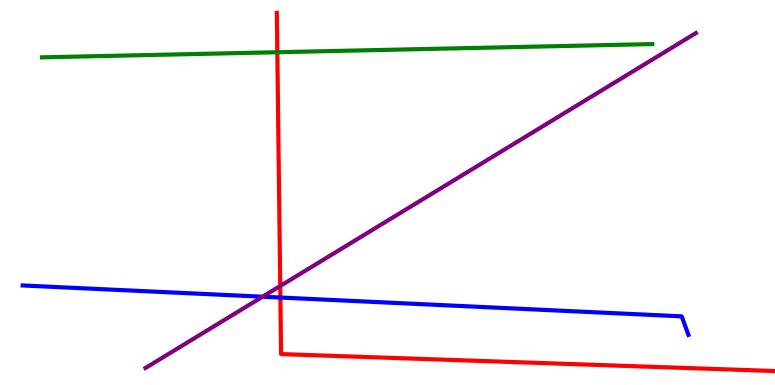[{'lines': ['blue', 'red'], 'intersections': [{'x': 3.62, 'y': 2.27}]}, {'lines': ['green', 'red'], 'intersections': [{'x': 3.58, 'y': 8.64}]}, {'lines': ['purple', 'red'], 'intersections': [{'x': 3.62, 'y': 2.57}]}, {'lines': ['blue', 'green'], 'intersections': []}, {'lines': ['blue', 'purple'], 'intersections': [{'x': 3.39, 'y': 2.29}]}, {'lines': ['green', 'purple'], 'intersections': []}]